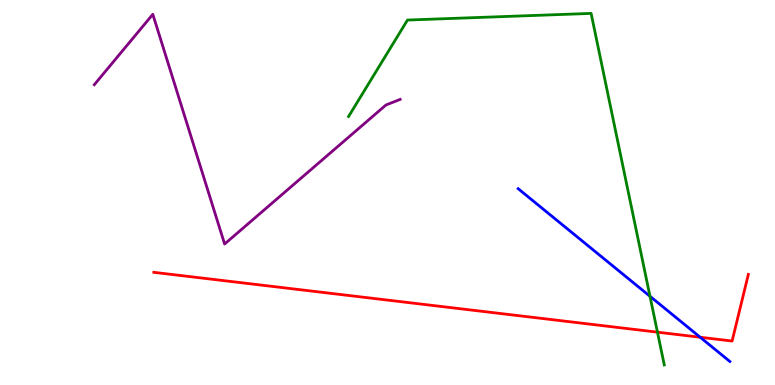[{'lines': ['blue', 'red'], 'intersections': [{'x': 9.03, 'y': 1.24}]}, {'lines': ['green', 'red'], 'intersections': [{'x': 8.48, 'y': 1.37}]}, {'lines': ['purple', 'red'], 'intersections': []}, {'lines': ['blue', 'green'], 'intersections': [{'x': 8.39, 'y': 2.3}]}, {'lines': ['blue', 'purple'], 'intersections': []}, {'lines': ['green', 'purple'], 'intersections': []}]